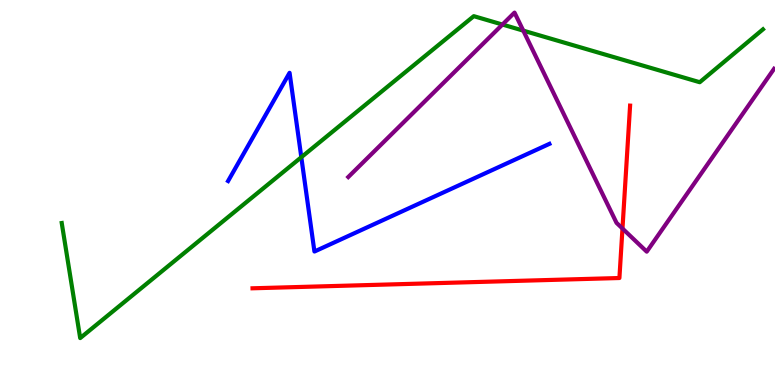[{'lines': ['blue', 'red'], 'intersections': []}, {'lines': ['green', 'red'], 'intersections': []}, {'lines': ['purple', 'red'], 'intersections': [{'x': 8.03, 'y': 4.06}]}, {'lines': ['blue', 'green'], 'intersections': [{'x': 3.89, 'y': 5.92}]}, {'lines': ['blue', 'purple'], 'intersections': []}, {'lines': ['green', 'purple'], 'intersections': [{'x': 6.48, 'y': 9.36}, {'x': 6.75, 'y': 9.2}]}]